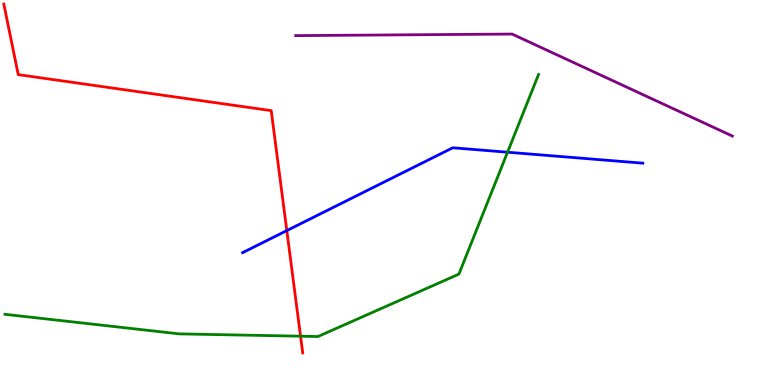[{'lines': ['blue', 'red'], 'intersections': [{'x': 3.7, 'y': 4.01}]}, {'lines': ['green', 'red'], 'intersections': [{'x': 3.88, 'y': 1.27}]}, {'lines': ['purple', 'red'], 'intersections': []}, {'lines': ['blue', 'green'], 'intersections': [{'x': 6.55, 'y': 6.05}]}, {'lines': ['blue', 'purple'], 'intersections': []}, {'lines': ['green', 'purple'], 'intersections': []}]